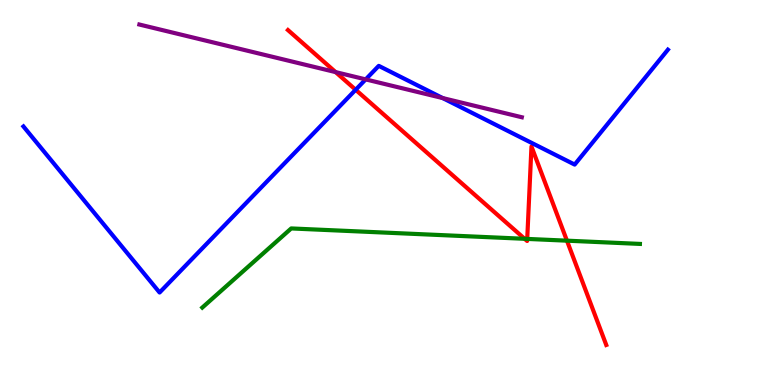[{'lines': ['blue', 'red'], 'intersections': [{'x': 4.59, 'y': 7.67}]}, {'lines': ['green', 'red'], 'intersections': [{'x': 6.77, 'y': 3.8}, {'x': 6.8, 'y': 3.79}, {'x': 7.32, 'y': 3.75}]}, {'lines': ['purple', 'red'], 'intersections': [{'x': 4.33, 'y': 8.13}]}, {'lines': ['blue', 'green'], 'intersections': []}, {'lines': ['blue', 'purple'], 'intersections': [{'x': 4.72, 'y': 7.94}, {'x': 5.71, 'y': 7.45}]}, {'lines': ['green', 'purple'], 'intersections': []}]